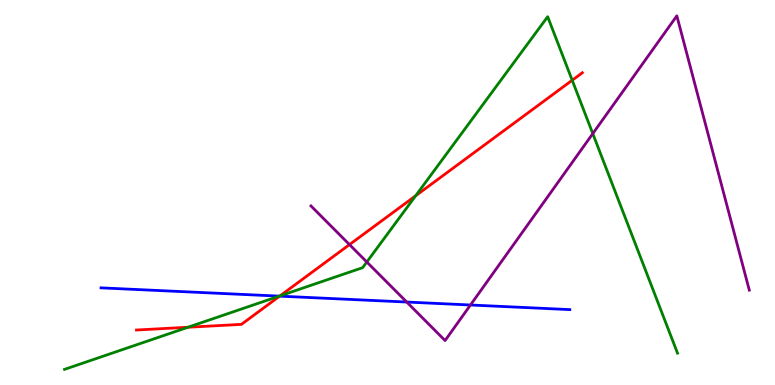[{'lines': ['blue', 'red'], 'intersections': [{'x': 3.61, 'y': 2.31}]}, {'lines': ['green', 'red'], 'intersections': [{'x': 2.43, 'y': 1.5}, {'x': 3.61, 'y': 2.32}, {'x': 5.36, 'y': 4.91}, {'x': 7.38, 'y': 7.92}]}, {'lines': ['purple', 'red'], 'intersections': [{'x': 4.51, 'y': 3.65}]}, {'lines': ['blue', 'green'], 'intersections': [{'x': 3.6, 'y': 2.31}]}, {'lines': ['blue', 'purple'], 'intersections': [{'x': 5.25, 'y': 2.15}, {'x': 6.07, 'y': 2.08}]}, {'lines': ['green', 'purple'], 'intersections': [{'x': 4.73, 'y': 3.2}, {'x': 7.65, 'y': 6.53}]}]